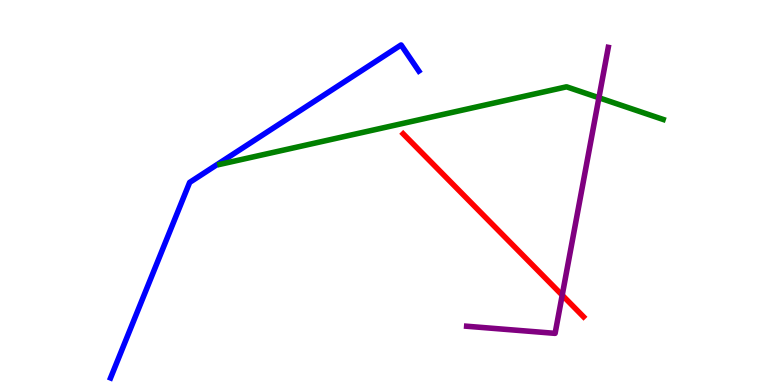[{'lines': ['blue', 'red'], 'intersections': []}, {'lines': ['green', 'red'], 'intersections': []}, {'lines': ['purple', 'red'], 'intersections': [{'x': 7.25, 'y': 2.33}]}, {'lines': ['blue', 'green'], 'intersections': []}, {'lines': ['blue', 'purple'], 'intersections': []}, {'lines': ['green', 'purple'], 'intersections': [{'x': 7.73, 'y': 7.46}]}]